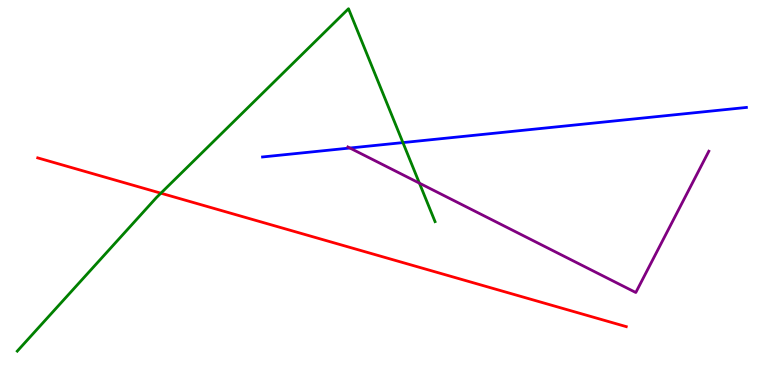[{'lines': ['blue', 'red'], 'intersections': []}, {'lines': ['green', 'red'], 'intersections': [{'x': 2.08, 'y': 4.98}]}, {'lines': ['purple', 'red'], 'intersections': []}, {'lines': ['blue', 'green'], 'intersections': [{'x': 5.2, 'y': 6.3}]}, {'lines': ['blue', 'purple'], 'intersections': [{'x': 4.51, 'y': 6.16}]}, {'lines': ['green', 'purple'], 'intersections': [{'x': 5.41, 'y': 5.24}]}]